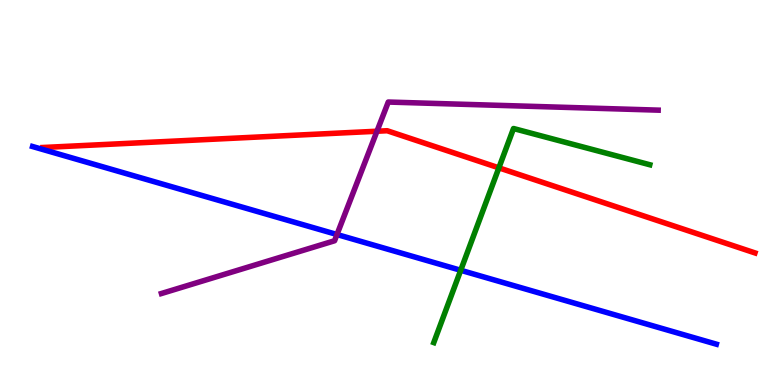[{'lines': ['blue', 'red'], 'intersections': []}, {'lines': ['green', 'red'], 'intersections': [{'x': 6.44, 'y': 5.64}]}, {'lines': ['purple', 'red'], 'intersections': [{'x': 4.86, 'y': 6.59}]}, {'lines': ['blue', 'green'], 'intersections': [{'x': 5.94, 'y': 2.98}]}, {'lines': ['blue', 'purple'], 'intersections': [{'x': 4.35, 'y': 3.91}]}, {'lines': ['green', 'purple'], 'intersections': []}]